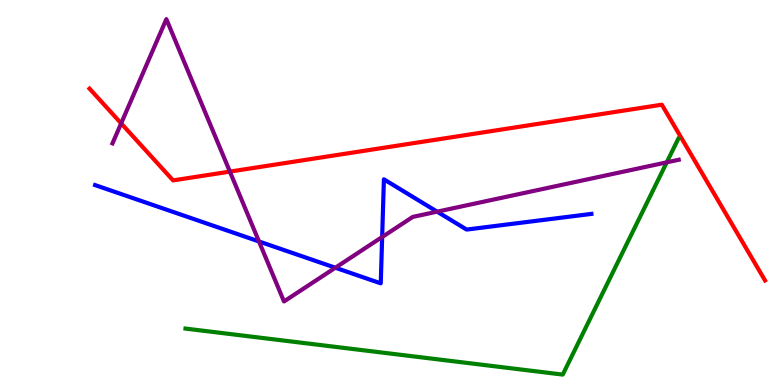[{'lines': ['blue', 'red'], 'intersections': []}, {'lines': ['green', 'red'], 'intersections': []}, {'lines': ['purple', 'red'], 'intersections': [{'x': 1.56, 'y': 6.8}, {'x': 2.97, 'y': 5.54}]}, {'lines': ['blue', 'green'], 'intersections': []}, {'lines': ['blue', 'purple'], 'intersections': [{'x': 3.34, 'y': 3.73}, {'x': 4.33, 'y': 3.05}, {'x': 4.93, 'y': 3.84}, {'x': 5.64, 'y': 4.5}]}, {'lines': ['green', 'purple'], 'intersections': [{'x': 8.6, 'y': 5.78}]}]